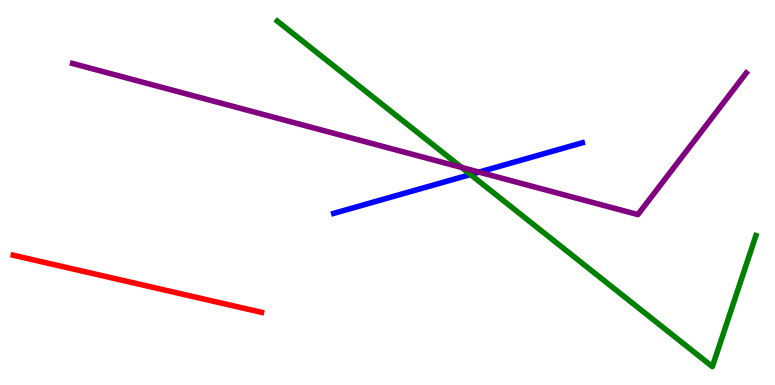[{'lines': ['blue', 'red'], 'intersections': []}, {'lines': ['green', 'red'], 'intersections': []}, {'lines': ['purple', 'red'], 'intersections': []}, {'lines': ['blue', 'green'], 'intersections': [{'x': 6.07, 'y': 5.47}]}, {'lines': ['blue', 'purple'], 'intersections': [{'x': 6.18, 'y': 5.53}]}, {'lines': ['green', 'purple'], 'intersections': [{'x': 5.96, 'y': 5.65}]}]